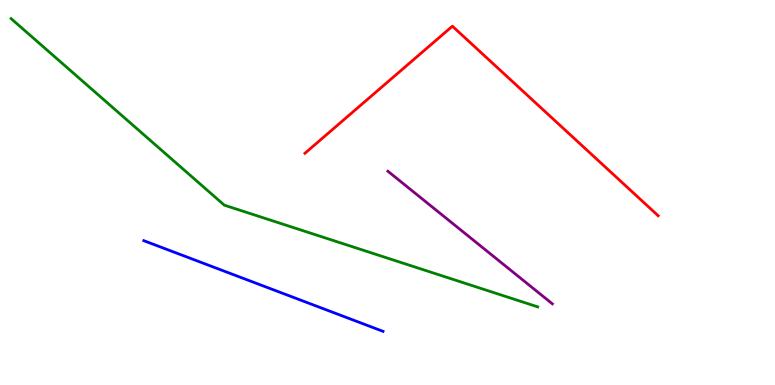[{'lines': ['blue', 'red'], 'intersections': []}, {'lines': ['green', 'red'], 'intersections': []}, {'lines': ['purple', 'red'], 'intersections': []}, {'lines': ['blue', 'green'], 'intersections': []}, {'lines': ['blue', 'purple'], 'intersections': []}, {'lines': ['green', 'purple'], 'intersections': []}]